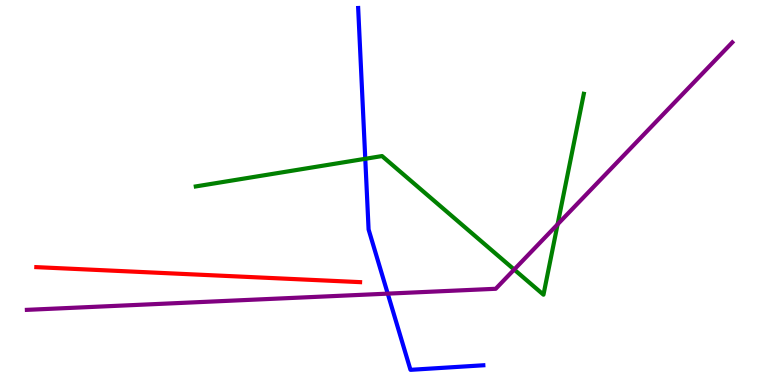[{'lines': ['blue', 'red'], 'intersections': []}, {'lines': ['green', 'red'], 'intersections': []}, {'lines': ['purple', 'red'], 'intersections': []}, {'lines': ['blue', 'green'], 'intersections': [{'x': 4.71, 'y': 5.88}]}, {'lines': ['blue', 'purple'], 'intersections': [{'x': 5.0, 'y': 2.37}]}, {'lines': ['green', 'purple'], 'intersections': [{'x': 6.63, 'y': 3.0}, {'x': 7.19, 'y': 4.17}]}]